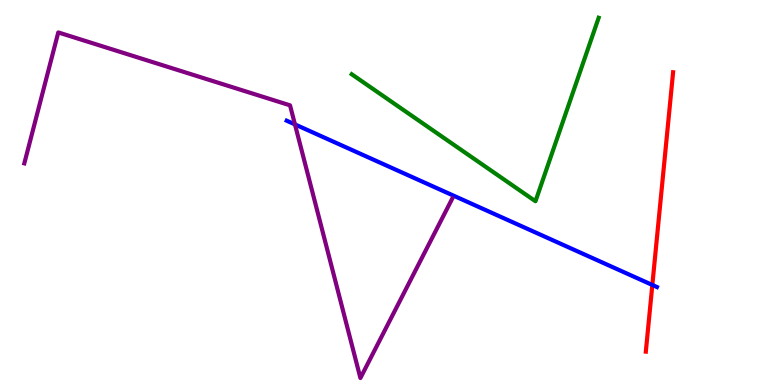[{'lines': ['blue', 'red'], 'intersections': [{'x': 8.42, 'y': 2.6}]}, {'lines': ['green', 'red'], 'intersections': []}, {'lines': ['purple', 'red'], 'intersections': []}, {'lines': ['blue', 'green'], 'intersections': []}, {'lines': ['blue', 'purple'], 'intersections': [{'x': 3.81, 'y': 6.77}]}, {'lines': ['green', 'purple'], 'intersections': []}]